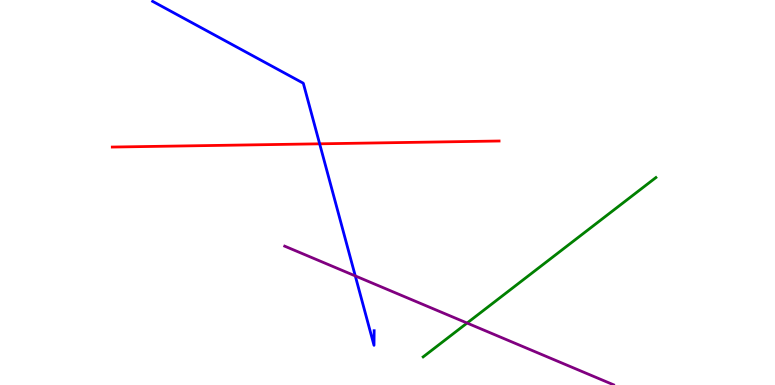[{'lines': ['blue', 'red'], 'intersections': [{'x': 4.12, 'y': 6.26}]}, {'lines': ['green', 'red'], 'intersections': []}, {'lines': ['purple', 'red'], 'intersections': []}, {'lines': ['blue', 'green'], 'intersections': []}, {'lines': ['blue', 'purple'], 'intersections': [{'x': 4.58, 'y': 2.83}]}, {'lines': ['green', 'purple'], 'intersections': [{'x': 6.03, 'y': 1.61}]}]